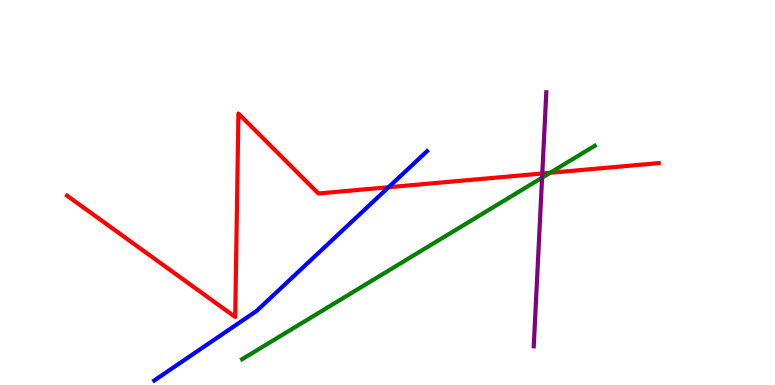[{'lines': ['blue', 'red'], 'intersections': [{'x': 5.01, 'y': 5.14}]}, {'lines': ['green', 'red'], 'intersections': [{'x': 7.1, 'y': 5.51}]}, {'lines': ['purple', 'red'], 'intersections': [{'x': 7.0, 'y': 5.49}]}, {'lines': ['blue', 'green'], 'intersections': []}, {'lines': ['blue', 'purple'], 'intersections': []}, {'lines': ['green', 'purple'], 'intersections': [{'x': 6.99, 'y': 5.39}]}]